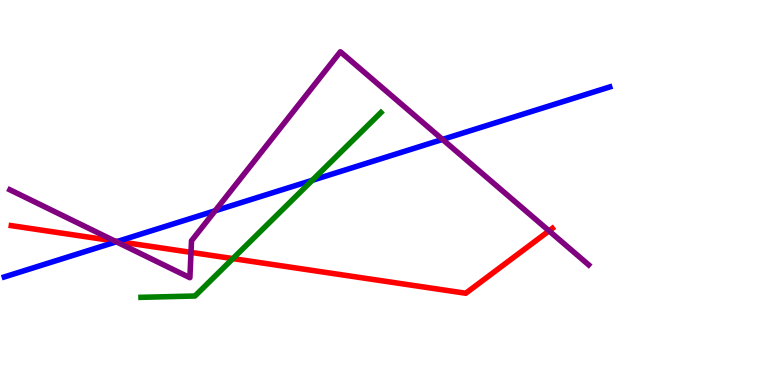[{'lines': ['blue', 'red'], 'intersections': [{'x': 1.52, 'y': 3.73}]}, {'lines': ['green', 'red'], 'intersections': [{'x': 3.0, 'y': 3.28}]}, {'lines': ['purple', 'red'], 'intersections': [{'x': 1.48, 'y': 3.74}, {'x': 2.46, 'y': 3.44}, {'x': 7.08, 'y': 4.0}]}, {'lines': ['blue', 'green'], 'intersections': [{'x': 4.03, 'y': 5.32}]}, {'lines': ['blue', 'purple'], 'intersections': [{'x': 1.5, 'y': 3.72}, {'x': 2.78, 'y': 4.53}, {'x': 5.71, 'y': 6.38}]}, {'lines': ['green', 'purple'], 'intersections': []}]